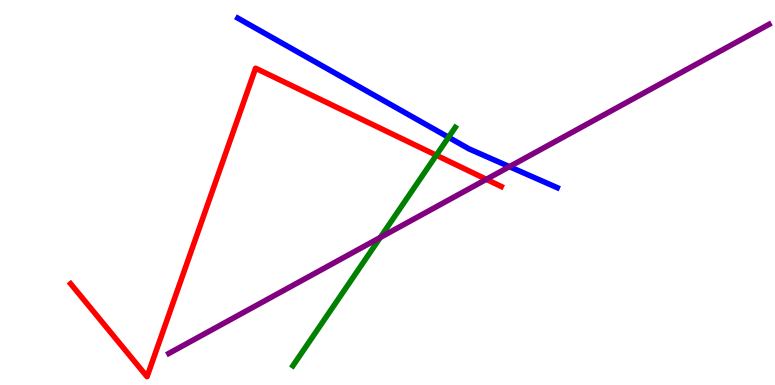[{'lines': ['blue', 'red'], 'intersections': []}, {'lines': ['green', 'red'], 'intersections': [{'x': 5.63, 'y': 5.97}]}, {'lines': ['purple', 'red'], 'intersections': [{'x': 6.28, 'y': 5.34}]}, {'lines': ['blue', 'green'], 'intersections': [{'x': 5.79, 'y': 6.43}]}, {'lines': ['blue', 'purple'], 'intersections': [{'x': 6.57, 'y': 5.67}]}, {'lines': ['green', 'purple'], 'intersections': [{'x': 4.91, 'y': 3.83}]}]